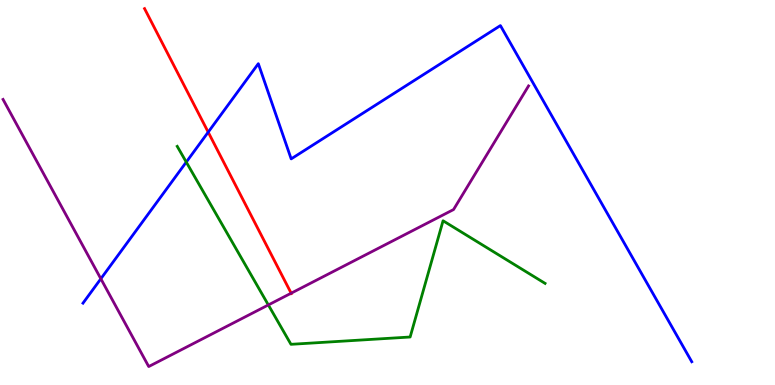[{'lines': ['blue', 'red'], 'intersections': [{'x': 2.69, 'y': 6.57}]}, {'lines': ['green', 'red'], 'intersections': []}, {'lines': ['purple', 'red'], 'intersections': [{'x': 3.76, 'y': 2.38}]}, {'lines': ['blue', 'green'], 'intersections': [{'x': 2.4, 'y': 5.79}]}, {'lines': ['blue', 'purple'], 'intersections': [{'x': 1.3, 'y': 2.76}]}, {'lines': ['green', 'purple'], 'intersections': [{'x': 3.46, 'y': 2.08}]}]